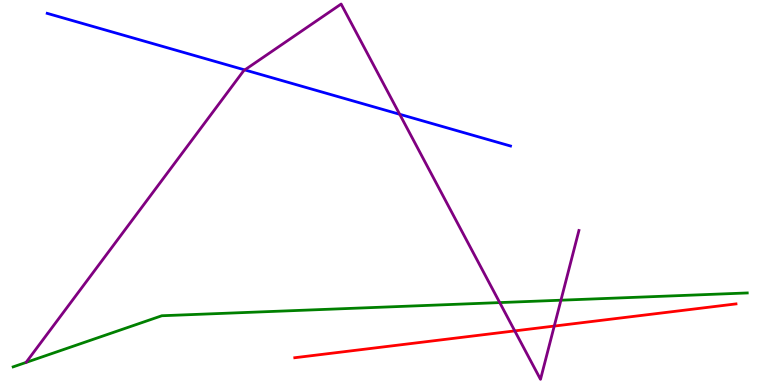[{'lines': ['blue', 'red'], 'intersections': []}, {'lines': ['green', 'red'], 'intersections': []}, {'lines': ['purple', 'red'], 'intersections': [{'x': 6.64, 'y': 1.41}, {'x': 7.15, 'y': 1.53}]}, {'lines': ['blue', 'green'], 'intersections': []}, {'lines': ['blue', 'purple'], 'intersections': [{'x': 3.16, 'y': 8.18}, {'x': 5.16, 'y': 7.03}]}, {'lines': ['green', 'purple'], 'intersections': [{'x': 6.45, 'y': 2.14}, {'x': 7.24, 'y': 2.2}]}]